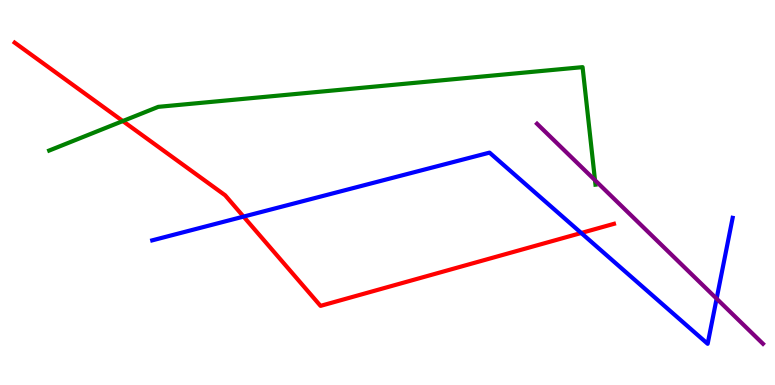[{'lines': ['blue', 'red'], 'intersections': [{'x': 3.14, 'y': 4.37}, {'x': 7.5, 'y': 3.95}]}, {'lines': ['green', 'red'], 'intersections': [{'x': 1.58, 'y': 6.86}]}, {'lines': ['purple', 'red'], 'intersections': []}, {'lines': ['blue', 'green'], 'intersections': []}, {'lines': ['blue', 'purple'], 'intersections': [{'x': 9.25, 'y': 2.24}]}, {'lines': ['green', 'purple'], 'intersections': [{'x': 7.68, 'y': 5.32}]}]